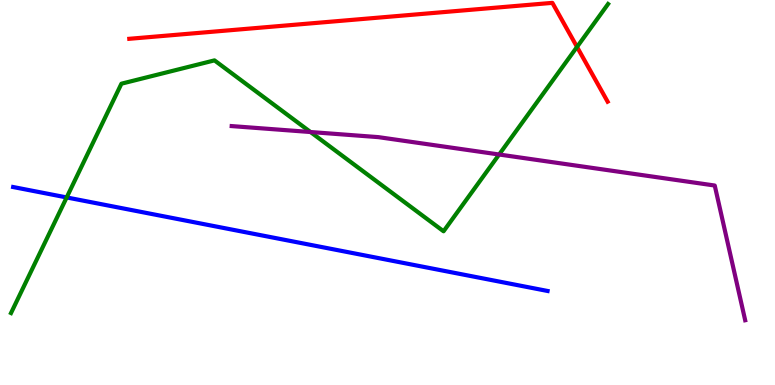[{'lines': ['blue', 'red'], 'intersections': []}, {'lines': ['green', 'red'], 'intersections': [{'x': 7.45, 'y': 8.78}]}, {'lines': ['purple', 'red'], 'intersections': []}, {'lines': ['blue', 'green'], 'intersections': [{'x': 0.86, 'y': 4.87}]}, {'lines': ['blue', 'purple'], 'intersections': []}, {'lines': ['green', 'purple'], 'intersections': [{'x': 4.01, 'y': 6.57}, {'x': 6.44, 'y': 5.99}]}]